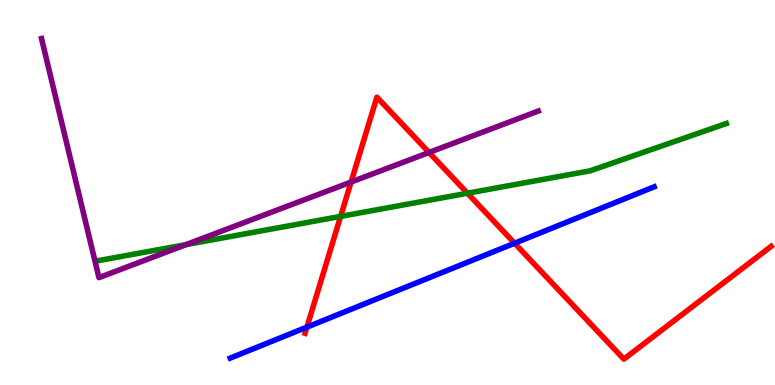[{'lines': ['blue', 'red'], 'intersections': [{'x': 3.96, 'y': 1.5}, {'x': 6.64, 'y': 3.68}]}, {'lines': ['green', 'red'], 'intersections': [{'x': 4.4, 'y': 4.38}, {'x': 6.03, 'y': 4.98}]}, {'lines': ['purple', 'red'], 'intersections': [{'x': 4.53, 'y': 5.27}, {'x': 5.54, 'y': 6.04}]}, {'lines': ['blue', 'green'], 'intersections': []}, {'lines': ['blue', 'purple'], 'intersections': []}, {'lines': ['green', 'purple'], 'intersections': [{'x': 2.4, 'y': 3.65}]}]